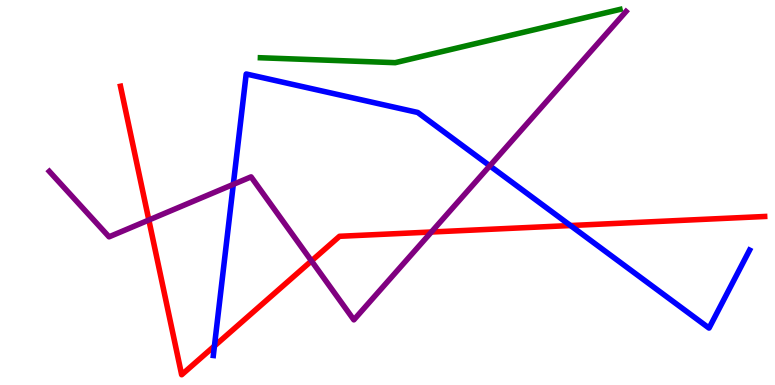[{'lines': ['blue', 'red'], 'intersections': [{'x': 2.77, 'y': 1.01}, {'x': 7.36, 'y': 4.14}]}, {'lines': ['green', 'red'], 'intersections': []}, {'lines': ['purple', 'red'], 'intersections': [{'x': 1.92, 'y': 4.29}, {'x': 4.02, 'y': 3.22}, {'x': 5.57, 'y': 3.97}]}, {'lines': ['blue', 'green'], 'intersections': []}, {'lines': ['blue', 'purple'], 'intersections': [{'x': 3.01, 'y': 5.21}, {'x': 6.32, 'y': 5.69}]}, {'lines': ['green', 'purple'], 'intersections': []}]